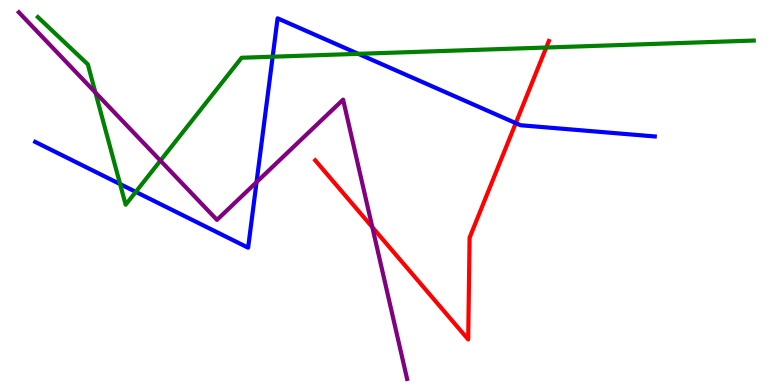[{'lines': ['blue', 'red'], 'intersections': [{'x': 6.66, 'y': 6.8}]}, {'lines': ['green', 'red'], 'intersections': [{'x': 7.05, 'y': 8.77}]}, {'lines': ['purple', 'red'], 'intersections': [{'x': 4.8, 'y': 4.1}]}, {'lines': ['blue', 'green'], 'intersections': [{'x': 1.55, 'y': 5.22}, {'x': 1.75, 'y': 5.02}, {'x': 3.52, 'y': 8.53}, {'x': 4.62, 'y': 8.6}]}, {'lines': ['blue', 'purple'], 'intersections': [{'x': 3.31, 'y': 5.27}]}, {'lines': ['green', 'purple'], 'intersections': [{'x': 1.23, 'y': 7.6}, {'x': 2.07, 'y': 5.83}]}]